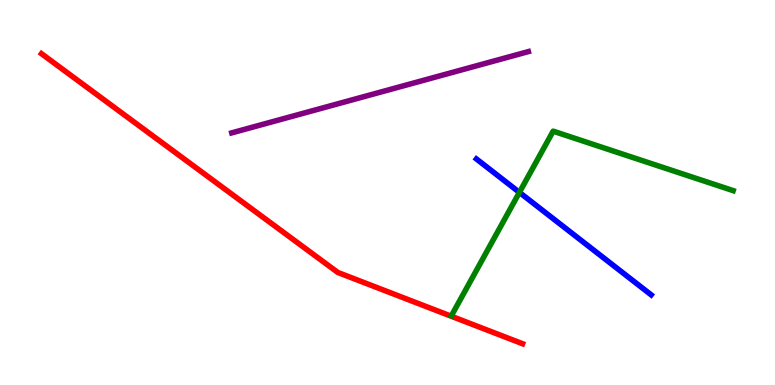[{'lines': ['blue', 'red'], 'intersections': []}, {'lines': ['green', 'red'], 'intersections': []}, {'lines': ['purple', 'red'], 'intersections': []}, {'lines': ['blue', 'green'], 'intersections': [{'x': 6.7, 'y': 5.0}]}, {'lines': ['blue', 'purple'], 'intersections': []}, {'lines': ['green', 'purple'], 'intersections': []}]